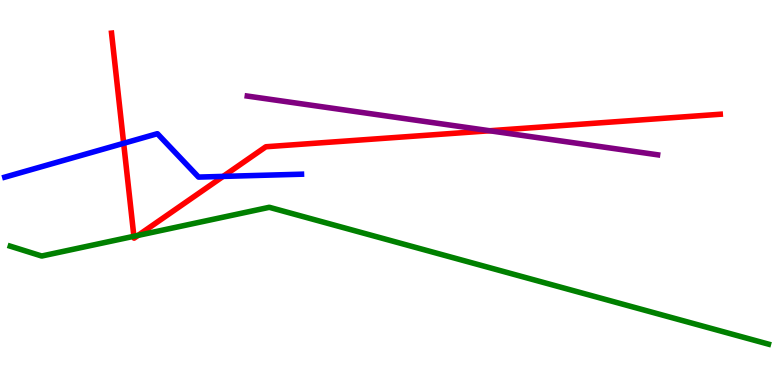[{'lines': ['blue', 'red'], 'intersections': [{'x': 1.6, 'y': 6.28}, {'x': 2.88, 'y': 5.42}]}, {'lines': ['green', 'red'], 'intersections': [{'x': 1.73, 'y': 3.86}, {'x': 1.78, 'y': 3.89}]}, {'lines': ['purple', 'red'], 'intersections': [{'x': 6.32, 'y': 6.6}]}, {'lines': ['blue', 'green'], 'intersections': []}, {'lines': ['blue', 'purple'], 'intersections': []}, {'lines': ['green', 'purple'], 'intersections': []}]